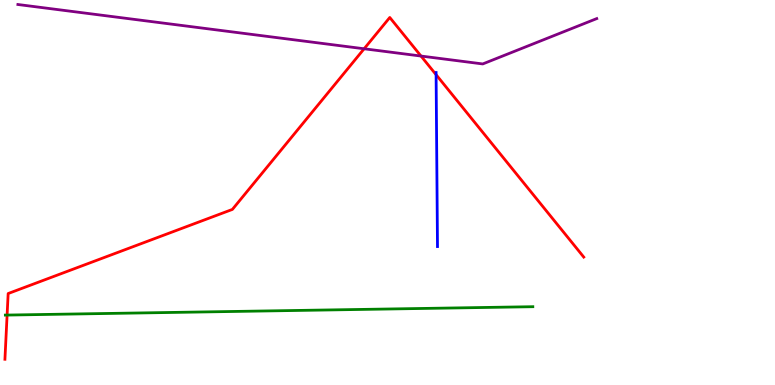[{'lines': ['blue', 'red'], 'intersections': [{'x': 5.63, 'y': 8.06}]}, {'lines': ['green', 'red'], 'intersections': [{'x': 0.0916, 'y': 1.82}]}, {'lines': ['purple', 'red'], 'intersections': [{'x': 4.7, 'y': 8.73}, {'x': 5.43, 'y': 8.54}]}, {'lines': ['blue', 'green'], 'intersections': []}, {'lines': ['blue', 'purple'], 'intersections': []}, {'lines': ['green', 'purple'], 'intersections': []}]